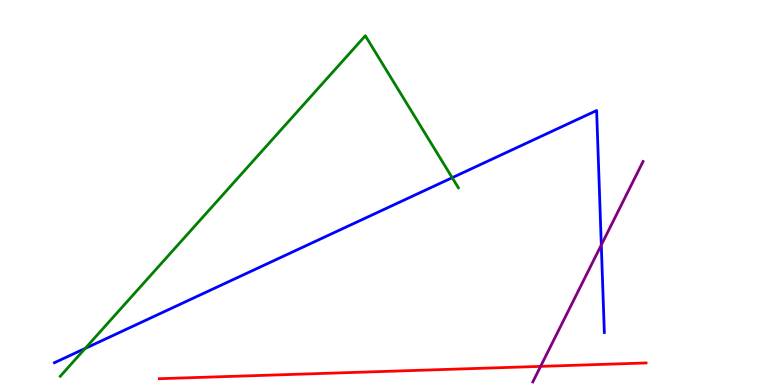[{'lines': ['blue', 'red'], 'intersections': []}, {'lines': ['green', 'red'], 'intersections': []}, {'lines': ['purple', 'red'], 'intersections': [{'x': 6.98, 'y': 0.484}]}, {'lines': ['blue', 'green'], 'intersections': [{'x': 1.1, 'y': 0.95}, {'x': 5.83, 'y': 5.38}]}, {'lines': ['blue', 'purple'], 'intersections': [{'x': 7.76, 'y': 3.64}]}, {'lines': ['green', 'purple'], 'intersections': []}]